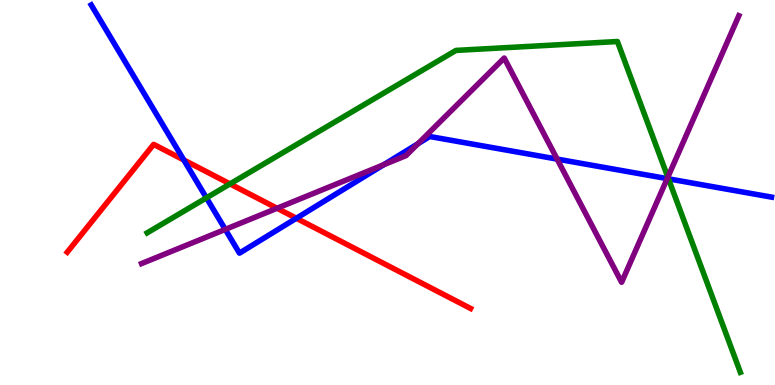[{'lines': ['blue', 'red'], 'intersections': [{'x': 2.37, 'y': 5.84}, {'x': 3.82, 'y': 4.33}]}, {'lines': ['green', 'red'], 'intersections': [{'x': 2.97, 'y': 5.22}]}, {'lines': ['purple', 'red'], 'intersections': [{'x': 3.57, 'y': 4.59}]}, {'lines': ['blue', 'green'], 'intersections': [{'x': 2.66, 'y': 4.86}, {'x': 8.63, 'y': 5.35}]}, {'lines': ['blue', 'purple'], 'intersections': [{'x': 2.91, 'y': 4.04}, {'x': 4.95, 'y': 5.72}, {'x': 5.39, 'y': 6.27}, {'x': 7.19, 'y': 5.87}, {'x': 8.61, 'y': 5.36}]}, {'lines': ['green', 'purple'], 'intersections': [{'x': 8.62, 'y': 5.4}]}]